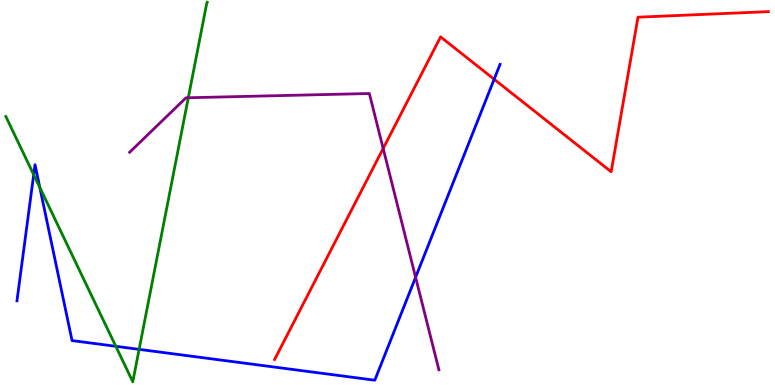[{'lines': ['blue', 'red'], 'intersections': [{'x': 6.38, 'y': 7.94}]}, {'lines': ['green', 'red'], 'intersections': []}, {'lines': ['purple', 'red'], 'intersections': [{'x': 4.94, 'y': 6.14}]}, {'lines': ['blue', 'green'], 'intersections': [{'x': 0.435, 'y': 5.46}, {'x': 0.514, 'y': 5.13}, {'x': 1.49, 'y': 1.0}, {'x': 1.8, 'y': 0.926}]}, {'lines': ['blue', 'purple'], 'intersections': [{'x': 5.36, 'y': 2.8}]}, {'lines': ['green', 'purple'], 'intersections': [{'x': 2.43, 'y': 7.46}]}]